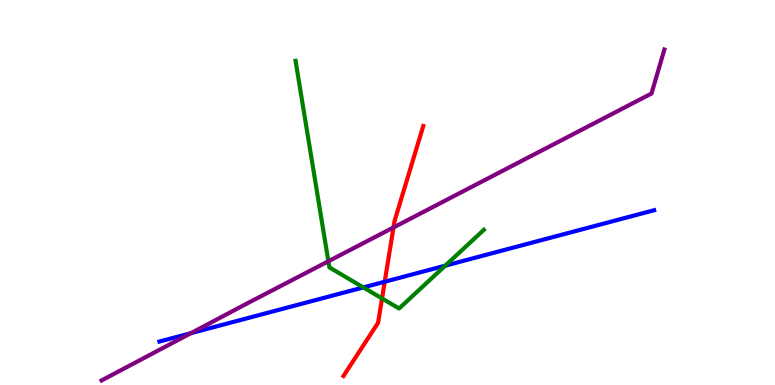[{'lines': ['blue', 'red'], 'intersections': [{'x': 4.96, 'y': 2.68}]}, {'lines': ['green', 'red'], 'intersections': [{'x': 4.93, 'y': 2.25}]}, {'lines': ['purple', 'red'], 'intersections': [{'x': 5.08, 'y': 4.09}]}, {'lines': ['blue', 'green'], 'intersections': [{'x': 4.69, 'y': 2.53}, {'x': 5.74, 'y': 3.1}]}, {'lines': ['blue', 'purple'], 'intersections': [{'x': 2.46, 'y': 1.35}]}, {'lines': ['green', 'purple'], 'intersections': [{'x': 4.24, 'y': 3.21}]}]